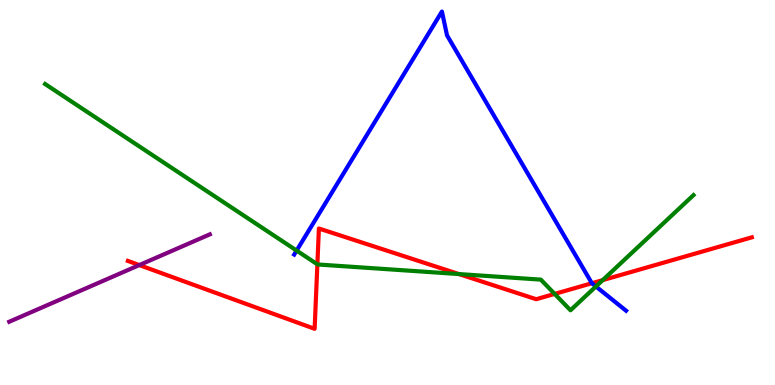[{'lines': ['blue', 'red'], 'intersections': [{'x': 7.64, 'y': 2.64}]}, {'lines': ['green', 'red'], 'intersections': [{'x': 4.1, 'y': 3.13}, {'x': 5.92, 'y': 2.88}, {'x': 7.16, 'y': 2.37}, {'x': 7.78, 'y': 2.72}]}, {'lines': ['purple', 'red'], 'intersections': [{'x': 1.8, 'y': 3.11}]}, {'lines': ['blue', 'green'], 'intersections': [{'x': 3.83, 'y': 3.49}, {'x': 7.69, 'y': 2.56}]}, {'lines': ['blue', 'purple'], 'intersections': []}, {'lines': ['green', 'purple'], 'intersections': []}]